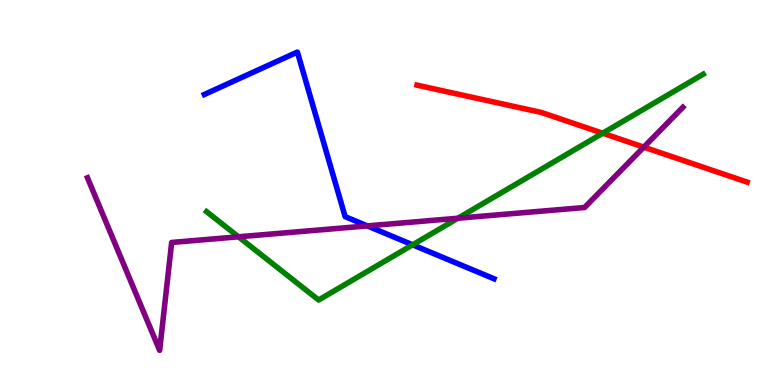[{'lines': ['blue', 'red'], 'intersections': []}, {'lines': ['green', 'red'], 'intersections': [{'x': 7.78, 'y': 6.54}]}, {'lines': ['purple', 'red'], 'intersections': [{'x': 8.31, 'y': 6.18}]}, {'lines': ['blue', 'green'], 'intersections': [{'x': 5.32, 'y': 3.64}]}, {'lines': ['blue', 'purple'], 'intersections': [{'x': 4.74, 'y': 4.13}]}, {'lines': ['green', 'purple'], 'intersections': [{'x': 3.08, 'y': 3.85}, {'x': 5.91, 'y': 4.33}]}]